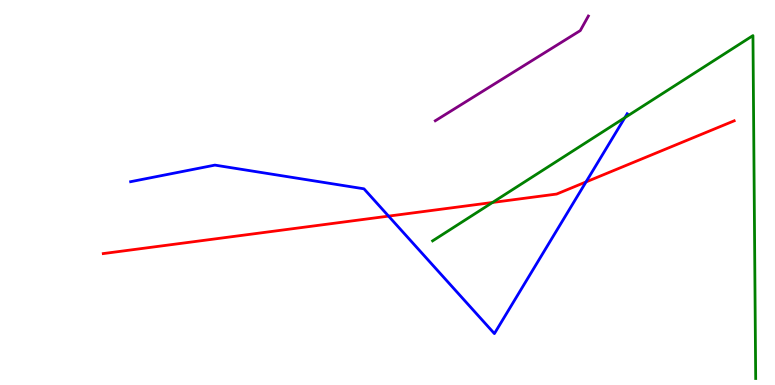[{'lines': ['blue', 'red'], 'intersections': [{'x': 5.01, 'y': 4.39}, {'x': 7.56, 'y': 5.27}]}, {'lines': ['green', 'red'], 'intersections': [{'x': 6.36, 'y': 4.74}]}, {'lines': ['purple', 'red'], 'intersections': []}, {'lines': ['blue', 'green'], 'intersections': [{'x': 8.06, 'y': 6.94}]}, {'lines': ['blue', 'purple'], 'intersections': []}, {'lines': ['green', 'purple'], 'intersections': []}]